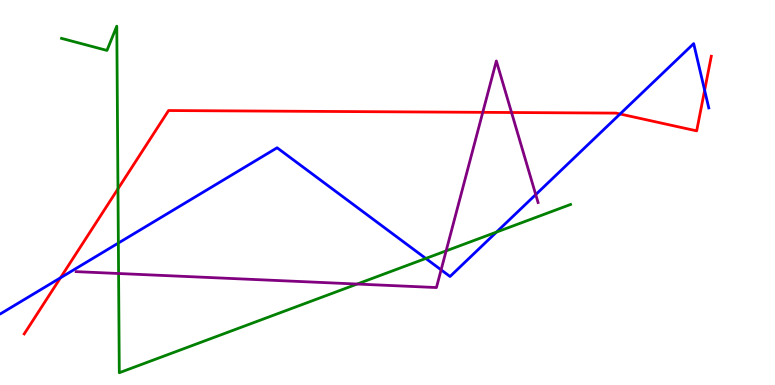[{'lines': ['blue', 'red'], 'intersections': [{'x': 0.78, 'y': 2.78}, {'x': 8.0, 'y': 7.04}, {'x': 9.09, 'y': 7.66}]}, {'lines': ['green', 'red'], 'intersections': [{'x': 1.52, 'y': 5.09}]}, {'lines': ['purple', 'red'], 'intersections': [{'x': 6.23, 'y': 7.08}, {'x': 6.6, 'y': 7.08}]}, {'lines': ['blue', 'green'], 'intersections': [{'x': 1.53, 'y': 3.69}, {'x': 5.49, 'y': 3.29}, {'x': 6.41, 'y': 3.97}]}, {'lines': ['blue', 'purple'], 'intersections': [{'x': 5.69, 'y': 2.99}, {'x': 6.91, 'y': 4.95}]}, {'lines': ['green', 'purple'], 'intersections': [{'x': 1.53, 'y': 2.9}, {'x': 4.61, 'y': 2.62}, {'x': 5.76, 'y': 3.48}]}]